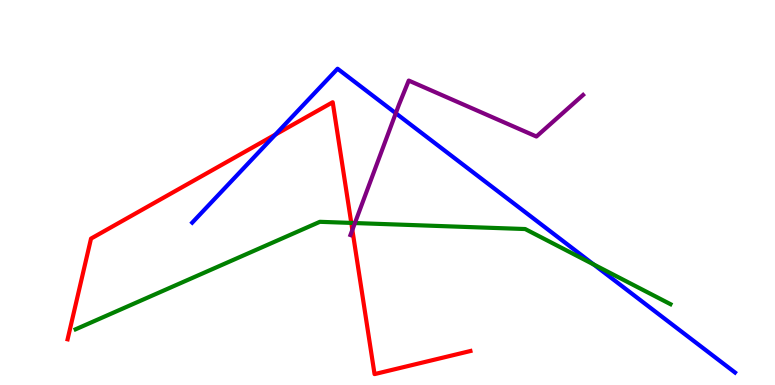[{'lines': ['blue', 'red'], 'intersections': [{'x': 3.55, 'y': 6.51}]}, {'lines': ['green', 'red'], 'intersections': [{'x': 4.53, 'y': 4.21}]}, {'lines': ['purple', 'red'], 'intersections': [{'x': 4.55, 'y': 4.03}]}, {'lines': ['blue', 'green'], 'intersections': [{'x': 7.66, 'y': 3.13}]}, {'lines': ['blue', 'purple'], 'intersections': [{'x': 5.11, 'y': 7.06}]}, {'lines': ['green', 'purple'], 'intersections': [{'x': 4.58, 'y': 4.21}]}]